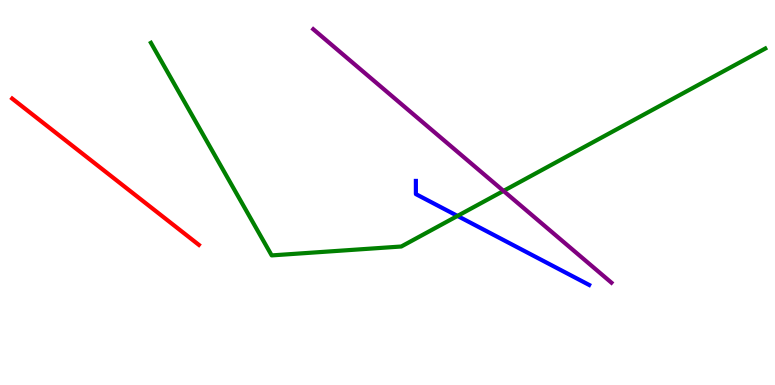[{'lines': ['blue', 'red'], 'intersections': []}, {'lines': ['green', 'red'], 'intersections': []}, {'lines': ['purple', 'red'], 'intersections': []}, {'lines': ['blue', 'green'], 'intersections': [{'x': 5.9, 'y': 4.39}]}, {'lines': ['blue', 'purple'], 'intersections': []}, {'lines': ['green', 'purple'], 'intersections': [{'x': 6.5, 'y': 5.04}]}]